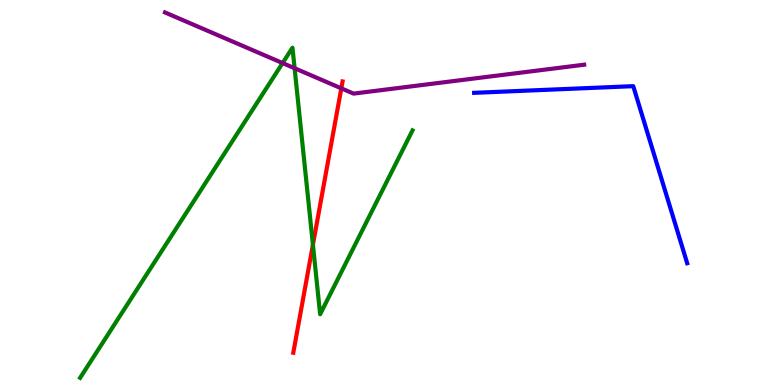[{'lines': ['blue', 'red'], 'intersections': []}, {'lines': ['green', 'red'], 'intersections': [{'x': 4.04, 'y': 3.64}]}, {'lines': ['purple', 'red'], 'intersections': [{'x': 4.4, 'y': 7.71}]}, {'lines': ['blue', 'green'], 'intersections': []}, {'lines': ['blue', 'purple'], 'intersections': []}, {'lines': ['green', 'purple'], 'intersections': [{'x': 3.65, 'y': 8.36}, {'x': 3.8, 'y': 8.23}]}]